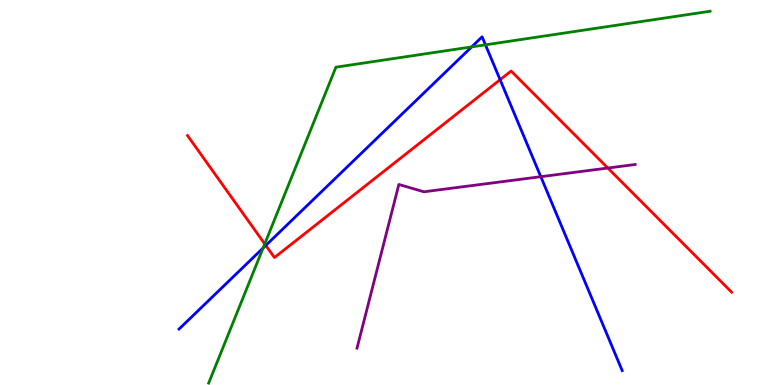[{'lines': ['blue', 'red'], 'intersections': [{'x': 3.43, 'y': 3.63}, {'x': 6.45, 'y': 7.93}]}, {'lines': ['green', 'red'], 'intersections': [{'x': 3.42, 'y': 3.66}]}, {'lines': ['purple', 'red'], 'intersections': [{'x': 7.84, 'y': 5.64}]}, {'lines': ['blue', 'green'], 'intersections': [{'x': 3.39, 'y': 3.56}, {'x': 6.09, 'y': 8.78}, {'x': 6.26, 'y': 8.84}]}, {'lines': ['blue', 'purple'], 'intersections': [{'x': 6.98, 'y': 5.41}]}, {'lines': ['green', 'purple'], 'intersections': []}]